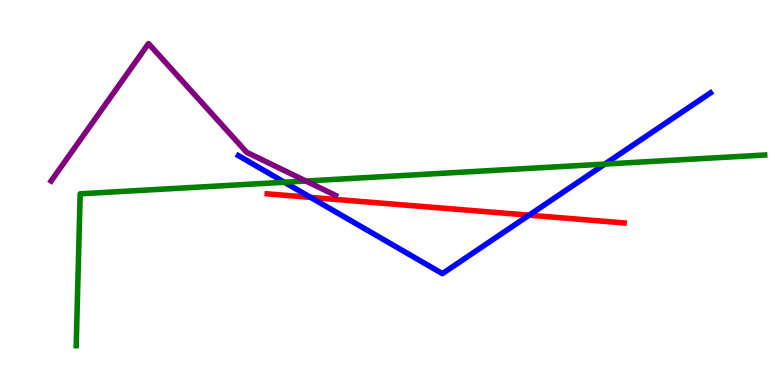[{'lines': ['blue', 'red'], 'intersections': [{'x': 4.01, 'y': 4.87}, {'x': 6.83, 'y': 4.41}]}, {'lines': ['green', 'red'], 'intersections': []}, {'lines': ['purple', 'red'], 'intersections': []}, {'lines': ['blue', 'green'], 'intersections': [{'x': 3.67, 'y': 5.27}, {'x': 7.8, 'y': 5.74}]}, {'lines': ['blue', 'purple'], 'intersections': []}, {'lines': ['green', 'purple'], 'intersections': [{'x': 3.95, 'y': 5.3}]}]